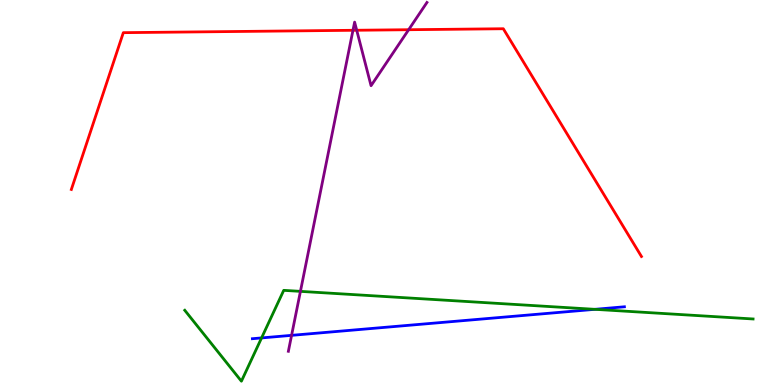[{'lines': ['blue', 'red'], 'intersections': []}, {'lines': ['green', 'red'], 'intersections': []}, {'lines': ['purple', 'red'], 'intersections': [{'x': 4.55, 'y': 9.21}, {'x': 4.6, 'y': 9.21}, {'x': 5.27, 'y': 9.23}]}, {'lines': ['blue', 'green'], 'intersections': [{'x': 3.38, 'y': 1.22}, {'x': 7.68, 'y': 1.97}]}, {'lines': ['blue', 'purple'], 'intersections': [{'x': 3.76, 'y': 1.29}]}, {'lines': ['green', 'purple'], 'intersections': [{'x': 3.88, 'y': 2.43}]}]